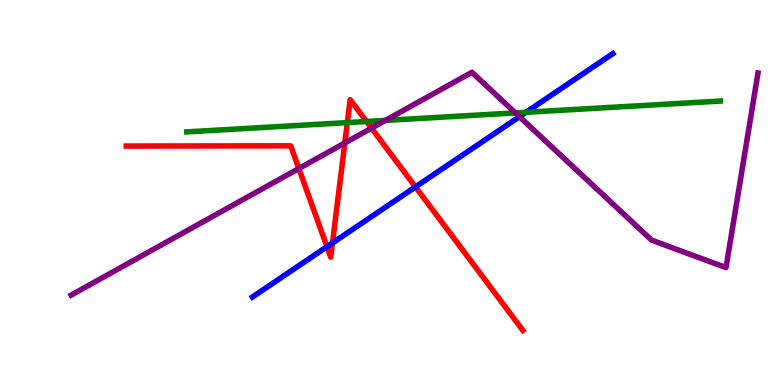[{'lines': ['blue', 'red'], 'intersections': [{'x': 4.22, 'y': 3.59}, {'x': 4.29, 'y': 3.69}, {'x': 5.36, 'y': 5.15}]}, {'lines': ['green', 'red'], 'intersections': [{'x': 4.48, 'y': 6.82}, {'x': 4.73, 'y': 6.84}]}, {'lines': ['purple', 'red'], 'intersections': [{'x': 3.86, 'y': 5.62}, {'x': 4.45, 'y': 6.29}, {'x': 4.79, 'y': 6.67}]}, {'lines': ['blue', 'green'], 'intersections': [{'x': 6.79, 'y': 7.08}]}, {'lines': ['blue', 'purple'], 'intersections': [{'x': 6.7, 'y': 6.97}]}, {'lines': ['green', 'purple'], 'intersections': [{'x': 4.97, 'y': 6.87}, {'x': 6.65, 'y': 7.07}]}]